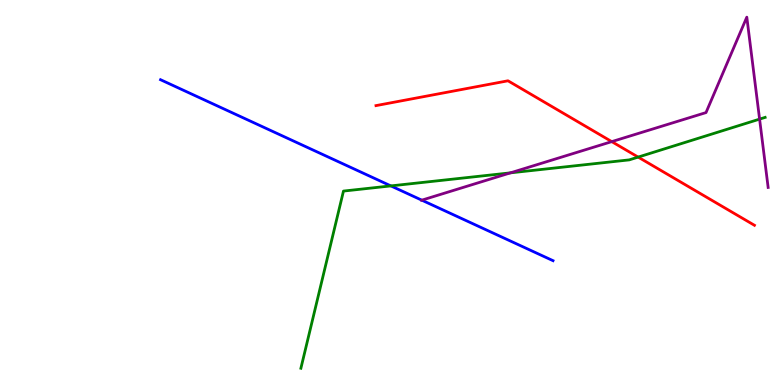[{'lines': ['blue', 'red'], 'intersections': []}, {'lines': ['green', 'red'], 'intersections': [{'x': 8.23, 'y': 5.92}]}, {'lines': ['purple', 'red'], 'intersections': [{'x': 7.89, 'y': 6.32}]}, {'lines': ['blue', 'green'], 'intersections': [{'x': 5.04, 'y': 5.17}]}, {'lines': ['blue', 'purple'], 'intersections': [{'x': 5.44, 'y': 4.8}]}, {'lines': ['green', 'purple'], 'intersections': [{'x': 6.59, 'y': 5.51}, {'x': 9.8, 'y': 6.91}]}]